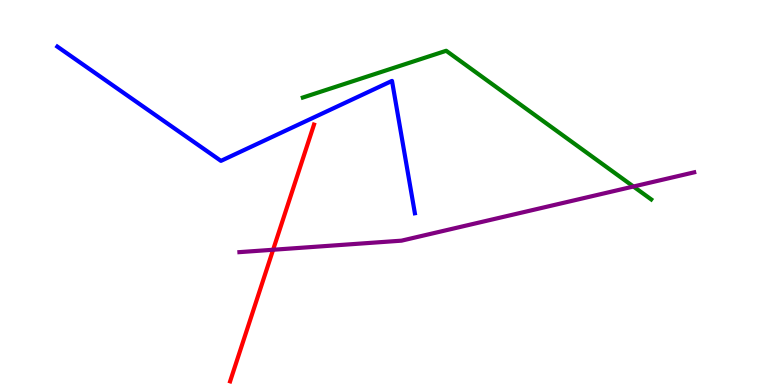[{'lines': ['blue', 'red'], 'intersections': []}, {'lines': ['green', 'red'], 'intersections': []}, {'lines': ['purple', 'red'], 'intersections': [{'x': 3.52, 'y': 3.51}]}, {'lines': ['blue', 'green'], 'intersections': []}, {'lines': ['blue', 'purple'], 'intersections': []}, {'lines': ['green', 'purple'], 'intersections': [{'x': 8.17, 'y': 5.16}]}]